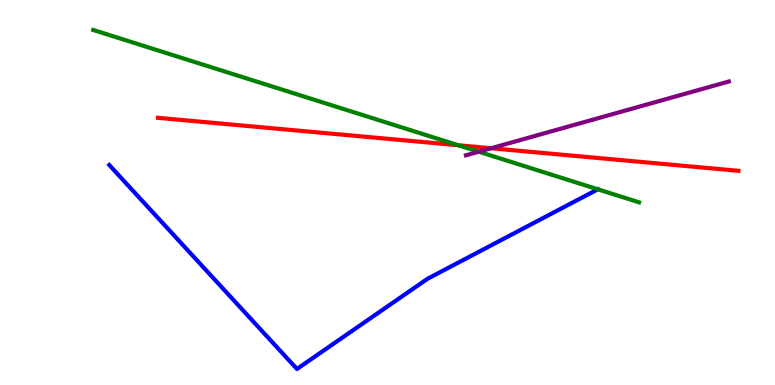[{'lines': ['blue', 'red'], 'intersections': []}, {'lines': ['green', 'red'], 'intersections': [{'x': 5.91, 'y': 6.23}]}, {'lines': ['purple', 'red'], 'intersections': [{'x': 6.34, 'y': 6.15}]}, {'lines': ['blue', 'green'], 'intersections': [{'x': 7.71, 'y': 5.08}]}, {'lines': ['blue', 'purple'], 'intersections': []}, {'lines': ['green', 'purple'], 'intersections': [{'x': 6.18, 'y': 6.06}]}]